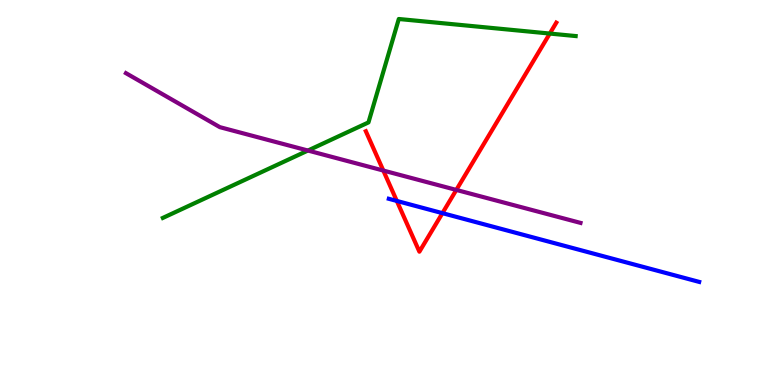[{'lines': ['blue', 'red'], 'intersections': [{'x': 5.12, 'y': 4.78}, {'x': 5.71, 'y': 4.46}]}, {'lines': ['green', 'red'], 'intersections': [{'x': 7.09, 'y': 9.13}]}, {'lines': ['purple', 'red'], 'intersections': [{'x': 4.95, 'y': 5.57}, {'x': 5.89, 'y': 5.07}]}, {'lines': ['blue', 'green'], 'intersections': []}, {'lines': ['blue', 'purple'], 'intersections': []}, {'lines': ['green', 'purple'], 'intersections': [{'x': 3.97, 'y': 6.09}]}]